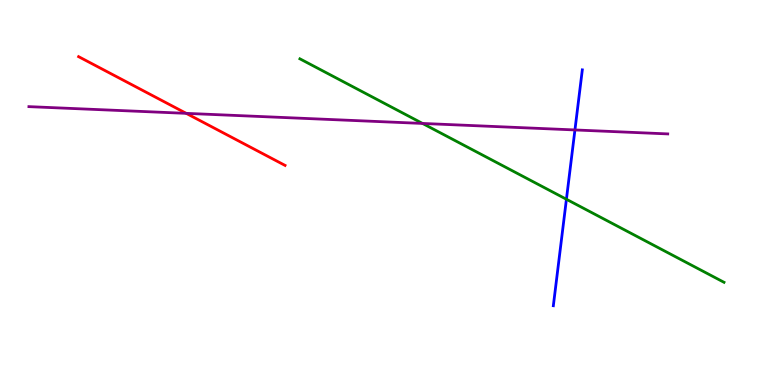[{'lines': ['blue', 'red'], 'intersections': []}, {'lines': ['green', 'red'], 'intersections': []}, {'lines': ['purple', 'red'], 'intersections': [{'x': 2.4, 'y': 7.06}]}, {'lines': ['blue', 'green'], 'intersections': [{'x': 7.31, 'y': 4.82}]}, {'lines': ['blue', 'purple'], 'intersections': [{'x': 7.42, 'y': 6.62}]}, {'lines': ['green', 'purple'], 'intersections': [{'x': 5.45, 'y': 6.79}]}]